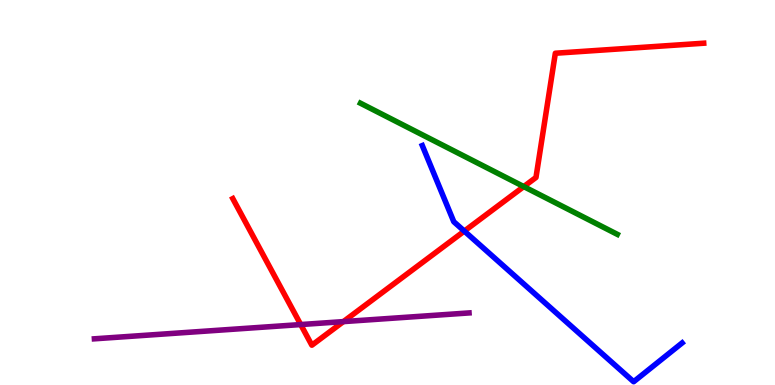[{'lines': ['blue', 'red'], 'intersections': [{'x': 5.99, 'y': 4.0}]}, {'lines': ['green', 'red'], 'intersections': [{'x': 6.76, 'y': 5.15}]}, {'lines': ['purple', 'red'], 'intersections': [{'x': 3.88, 'y': 1.57}, {'x': 4.43, 'y': 1.65}]}, {'lines': ['blue', 'green'], 'intersections': []}, {'lines': ['blue', 'purple'], 'intersections': []}, {'lines': ['green', 'purple'], 'intersections': []}]